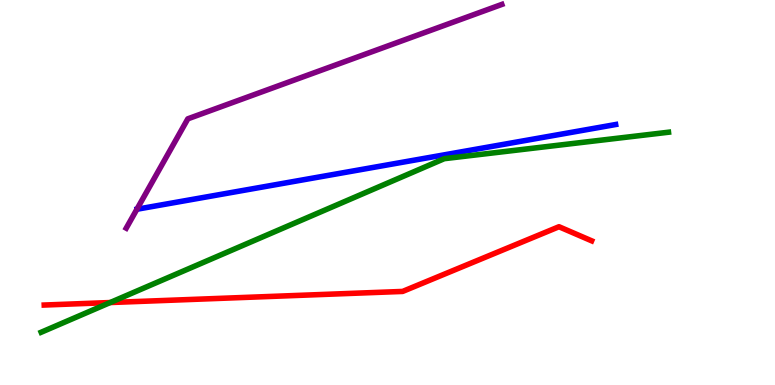[{'lines': ['blue', 'red'], 'intersections': []}, {'lines': ['green', 'red'], 'intersections': [{'x': 1.42, 'y': 2.14}]}, {'lines': ['purple', 'red'], 'intersections': []}, {'lines': ['blue', 'green'], 'intersections': []}, {'lines': ['blue', 'purple'], 'intersections': []}, {'lines': ['green', 'purple'], 'intersections': []}]